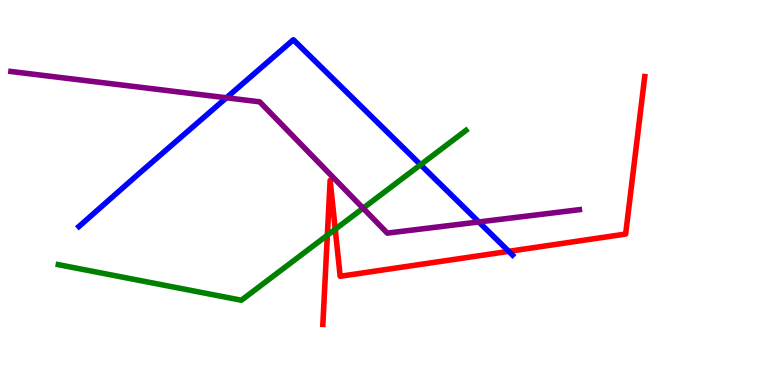[{'lines': ['blue', 'red'], 'intersections': [{'x': 6.56, 'y': 3.47}]}, {'lines': ['green', 'red'], 'intersections': [{'x': 4.22, 'y': 3.89}, {'x': 4.33, 'y': 4.05}]}, {'lines': ['purple', 'red'], 'intersections': []}, {'lines': ['blue', 'green'], 'intersections': [{'x': 5.43, 'y': 5.72}]}, {'lines': ['blue', 'purple'], 'intersections': [{'x': 2.92, 'y': 7.46}, {'x': 6.18, 'y': 4.24}]}, {'lines': ['green', 'purple'], 'intersections': [{'x': 4.68, 'y': 4.59}]}]